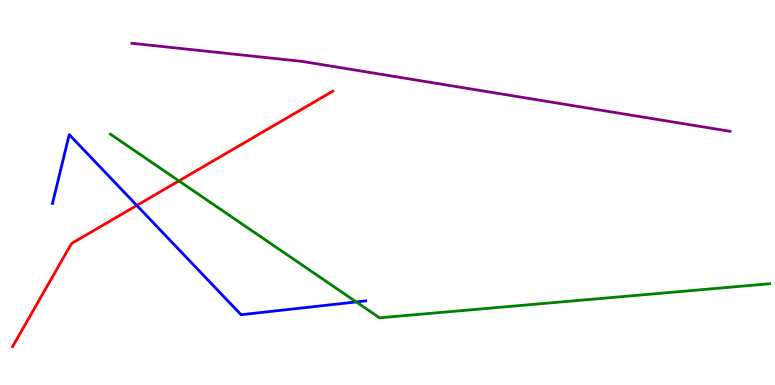[{'lines': ['blue', 'red'], 'intersections': [{'x': 1.77, 'y': 4.66}]}, {'lines': ['green', 'red'], 'intersections': [{'x': 2.31, 'y': 5.3}]}, {'lines': ['purple', 'red'], 'intersections': []}, {'lines': ['blue', 'green'], 'intersections': [{'x': 4.6, 'y': 2.16}]}, {'lines': ['blue', 'purple'], 'intersections': []}, {'lines': ['green', 'purple'], 'intersections': []}]